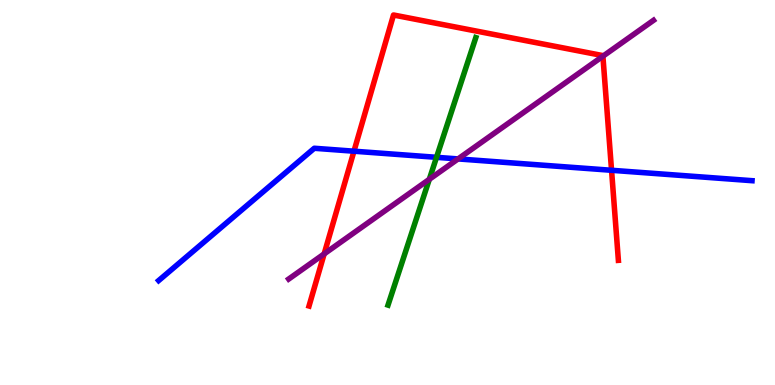[{'lines': ['blue', 'red'], 'intersections': [{'x': 4.57, 'y': 6.07}, {'x': 7.89, 'y': 5.58}]}, {'lines': ['green', 'red'], 'intersections': []}, {'lines': ['purple', 'red'], 'intersections': [{'x': 4.18, 'y': 3.41}, {'x': 7.78, 'y': 8.54}]}, {'lines': ['blue', 'green'], 'intersections': [{'x': 5.63, 'y': 5.91}]}, {'lines': ['blue', 'purple'], 'intersections': [{'x': 5.91, 'y': 5.87}]}, {'lines': ['green', 'purple'], 'intersections': [{'x': 5.54, 'y': 5.34}]}]